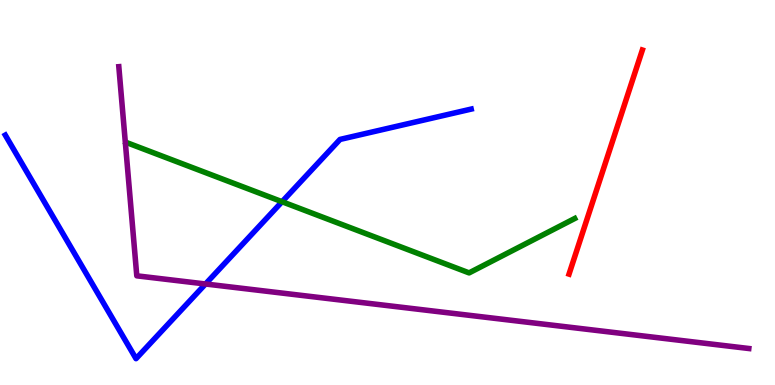[{'lines': ['blue', 'red'], 'intersections': []}, {'lines': ['green', 'red'], 'intersections': []}, {'lines': ['purple', 'red'], 'intersections': []}, {'lines': ['blue', 'green'], 'intersections': [{'x': 3.64, 'y': 4.76}]}, {'lines': ['blue', 'purple'], 'intersections': [{'x': 2.65, 'y': 2.62}]}, {'lines': ['green', 'purple'], 'intersections': []}]